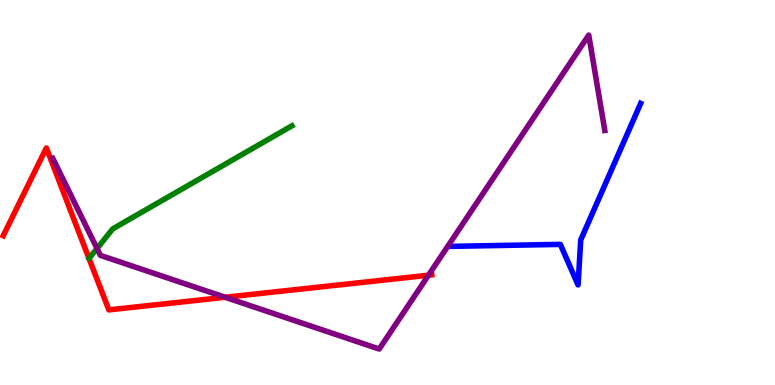[{'lines': ['blue', 'red'], 'intersections': []}, {'lines': ['green', 'red'], 'intersections': []}, {'lines': ['purple', 'red'], 'intersections': [{'x': 2.91, 'y': 2.28}, {'x': 5.53, 'y': 2.85}]}, {'lines': ['blue', 'green'], 'intersections': []}, {'lines': ['blue', 'purple'], 'intersections': []}, {'lines': ['green', 'purple'], 'intersections': [{'x': 1.25, 'y': 3.55}]}]